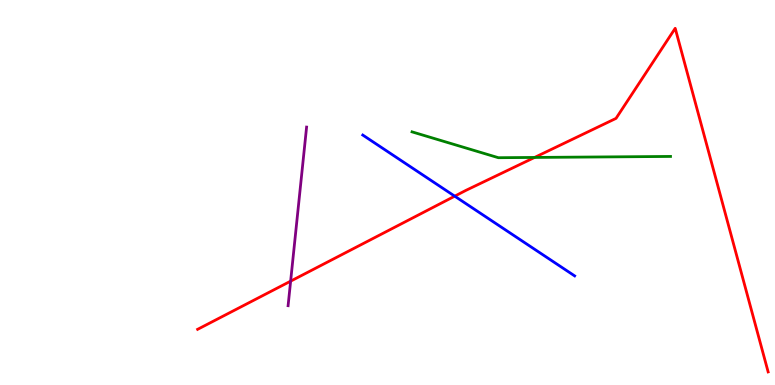[{'lines': ['blue', 'red'], 'intersections': [{'x': 5.87, 'y': 4.9}]}, {'lines': ['green', 'red'], 'intersections': [{'x': 6.9, 'y': 5.91}]}, {'lines': ['purple', 'red'], 'intersections': [{'x': 3.75, 'y': 2.7}]}, {'lines': ['blue', 'green'], 'intersections': []}, {'lines': ['blue', 'purple'], 'intersections': []}, {'lines': ['green', 'purple'], 'intersections': []}]